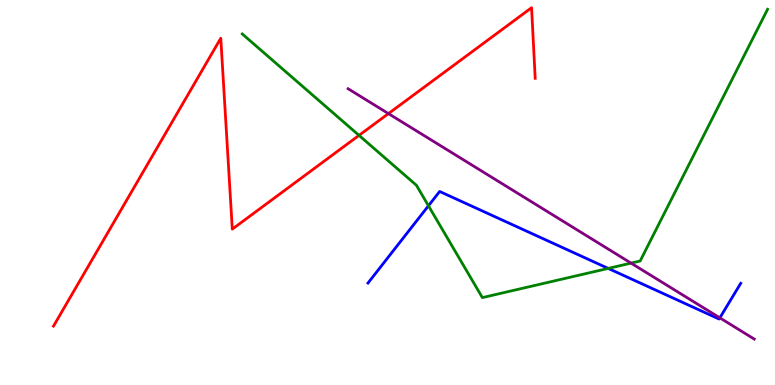[{'lines': ['blue', 'red'], 'intersections': []}, {'lines': ['green', 'red'], 'intersections': [{'x': 4.63, 'y': 6.48}]}, {'lines': ['purple', 'red'], 'intersections': [{'x': 5.01, 'y': 7.05}]}, {'lines': ['blue', 'green'], 'intersections': [{'x': 5.53, 'y': 4.66}, {'x': 7.85, 'y': 3.03}]}, {'lines': ['blue', 'purple'], 'intersections': [{'x': 9.29, 'y': 1.74}]}, {'lines': ['green', 'purple'], 'intersections': [{'x': 8.14, 'y': 3.17}]}]